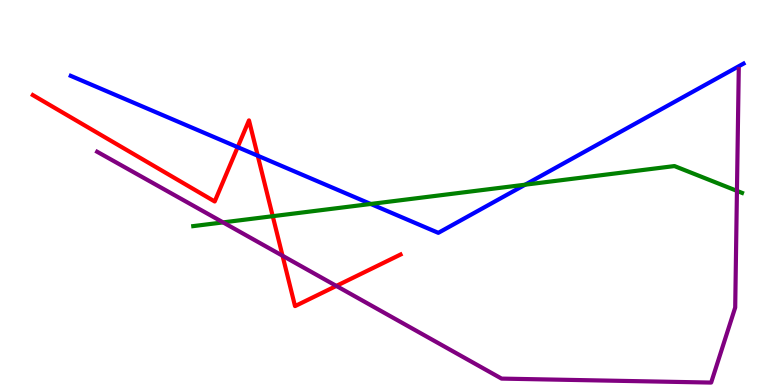[{'lines': ['blue', 'red'], 'intersections': [{'x': 3.07, 'y': 6.18}, {'x': 3.33, 'y': 5.96}]}, {'lines': ['green', 'red'], 'intersections': [{'x': 3.52, 'y': 4.38}]}, {'lines': ['purple', 'red'], 'intersections': [{'x': 3.65, 'y': 3.36}, {'x': 4.34, 'y': 2.57}]}, {'lines': ['blue', 'green'], 'intersections': [{'x': 4.78, 'y': 4.7}, {'x': 6.78, 'y': 5.2}]}, {'lines': ['blue', 'purple'], 'intersections': []}, {'lines': ['green', 'purple'], 'intersections': [{'x': 2.88, 'y': 4.22}, {'x': 9.51, 'y': 5.04}]}]